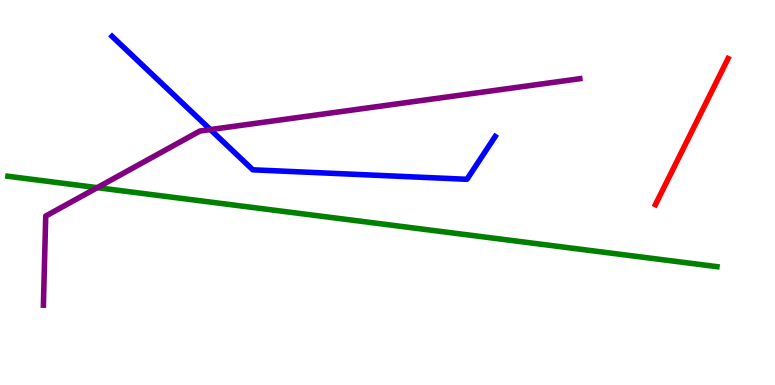[{'lines': ['blue', 'red'], 'intersections': []}, {'lines': ['green', 'red'], 'intersections': []}, {'lines': ['purple', 'red'], 'intersections': []}, {'lines': ['blue', 'green'], 'intersections': []}, {'lines': ['blue', 'purple'], 'intersections': [{'x': 2.71, 'y': 6.63}]}, {'lines': ['green', 'purple'], 'intersections': [{'x': 1.25, 'y': 5.13}]}]